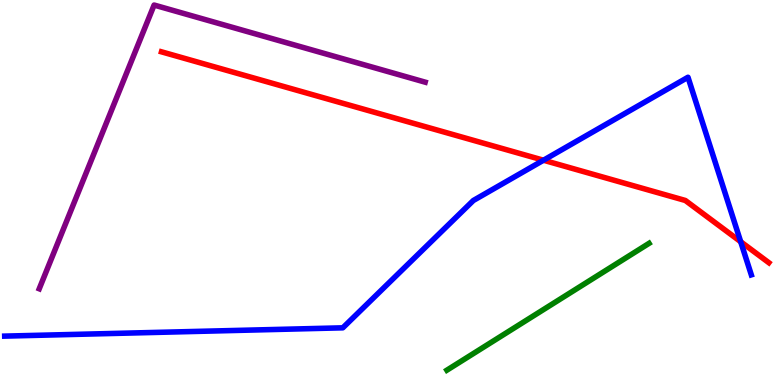[{'lines': ['blue', 'red'], 'intersections': [{'x': 7.01, 'y': 5.84}, {'x': 9.56, 'y': 3.72}]}, {'lines': ['green', 'red'], 'intersections': []}, {'lines': ['purple', 'red'], 'intersections': []}, {'lines': ['blue', 'green'], 'intersections': []}, {'lines': ['blue', 'purple'], 'intersections': []}, {'lines': ['green', 'purple'], 'intersections': []}]